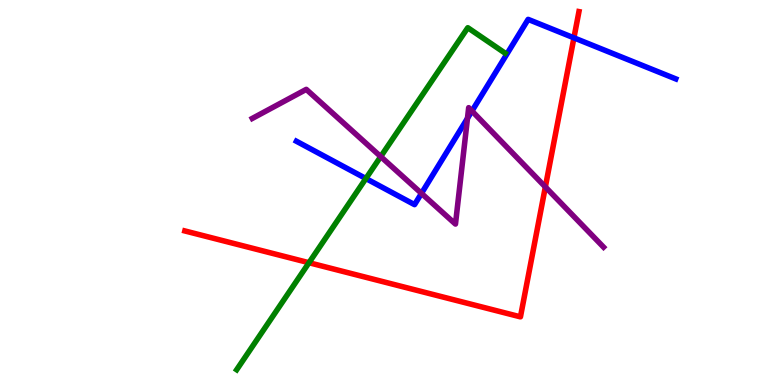[{'lines': ['blue', 'red'], 'intersections': [{'x': 7.41, 'y': 9.02}]}, {'lines': ['green', 'red'], 'intersections': [{'x': 3.99, 'y': 3.18}]}, {'lines': ['purple', 'red'], 'intersections': [{'x': 7.04, 'y': 5.14}]}, {'lines': ['blue', 'green'], 'intersections': [{'x': 4.72, 'y': 5.36}]}, {'lines': ['blue', 'purple'], 'intersections': [{'x': 5.44, 'y': 4.98}, {'x': 6.03, 'y': 6.93}, {'x': 6.09, 'y': 7.12}]}, {'lines': ['green', 'purple'], 'intersections': [{'x': 4.91, 'y': 5.93}]}]